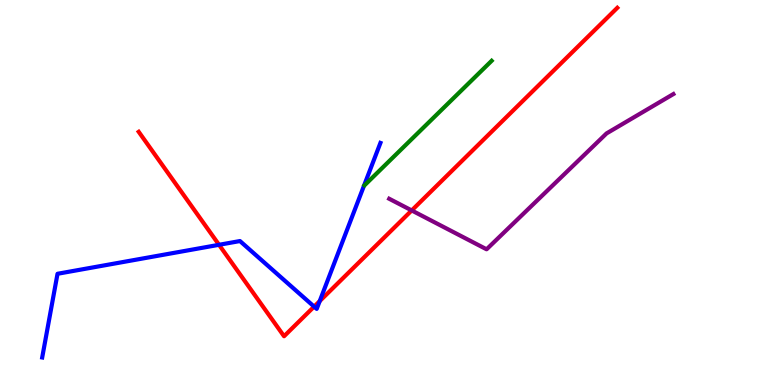[{'lines': ['blue', 'red'], 'intersections': [{'x': 2.83, 'y': 3.64}, {'x': 4.05, 'y': 2.04}, {'x': 4.13, 'y': 2.18}]}, {'lines': ['green', 'red'], 'intersections': []}, {'lines': ['purple', 'red'], 'intersections': [{'x': 5.31, 'y': 4.53}]}, {'lines': ['blue', 'green'], 'intersections': []}, {'lines': ['blue', 'purple'], 'intersections': []}, {'lines': ['green', 'purple'], 'intersections': []}]